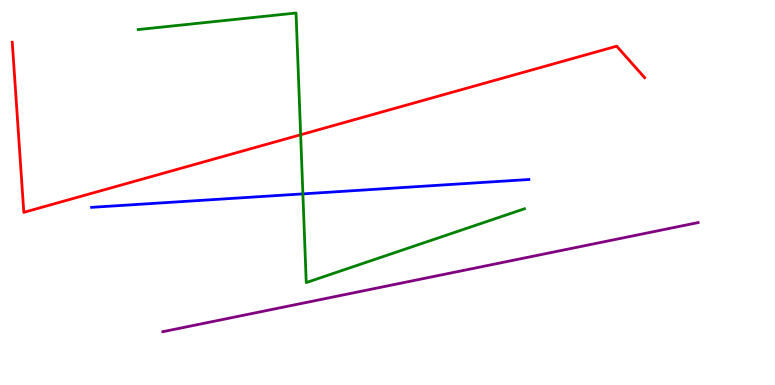[{'lines': ['blue', 'red'], 'intersections': []}, {'lines': ['green', 'red'], 'intersections': [{'x': 3.88, 'y': 6.5}]}, {'lines': ['purple', 'red'], 'intersections': []}, {'lines': ['blue', 'green'], 'intersections': [{'x': 3.91, 'y': 4.96}]}, {'lines': ['blue', 'purple'], 'intersections': []}, {'lines': ['green', 'purple'], 'intersections': []}]